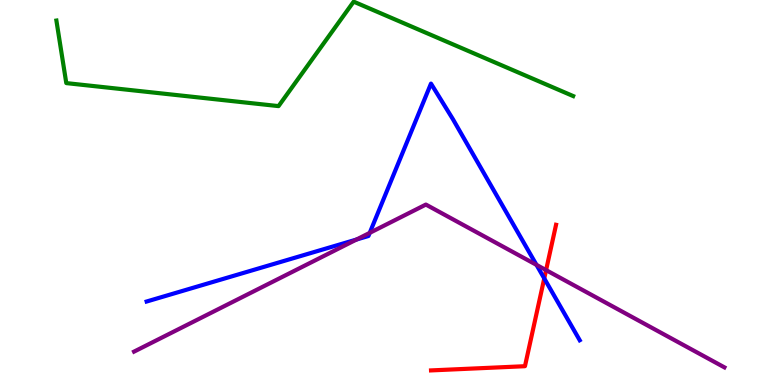[{'lines': ['blue', 'red'], 'intersections': [{'x': 7.02, 'y': 2.77}]}, {'lines': ['green', 'red'], 'intersections': []}, {'lines': ['purple', 'red'], 'intersections': [{'x': 7.05, 'y': 2.98}]}, {'lines': ['blue', 'green'], 'intersections': []}, {'lines': ['blue', 'purple'], 'intersections': [{'x': 4.6, 'y': 3.78}, {'x': 4.77, 'y': 3.95}, {'x': 6.92, 'y': 3.12}]}, {'lines': ['green', 'purple'], 'intersections': []}]